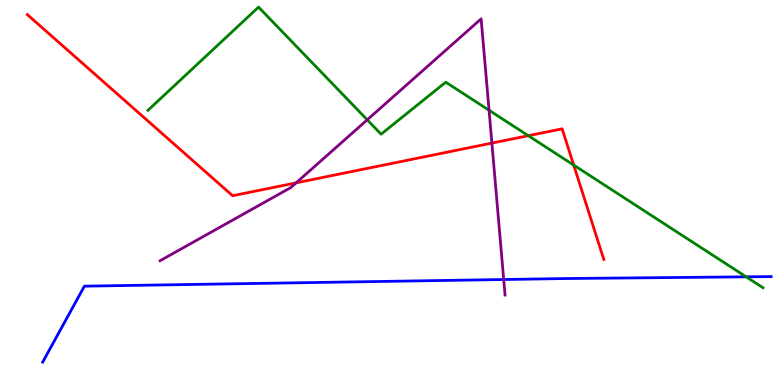[{'lines': ['blue', 'red'], 'intersections': []}, {'lines': ['green', 'red'], 'intersections': [{'x': 6.82, 'y': 6.48}, {'x': 7.4, 'y': 5.71}]}, {'lines': ['purple', 'red'], 'intersections': [{'x': 3.82, 'y': 5.25}, {'x': 6.35, 'y': 6.28}]}, {'lines': ['blue', 'green'], 'intersections': [{'x': 9.63, 'y': 2.81}]}, {'lines': ['blue', 'purple'], 'intersections': [{'x': 6.5, 'y': 2.74}]}, {'lines': ['green', 'purple'], 'intersections': [{'x': 4.74, 'y': 6.89}, {'x': 6.31, 'y': 7.14}]}]